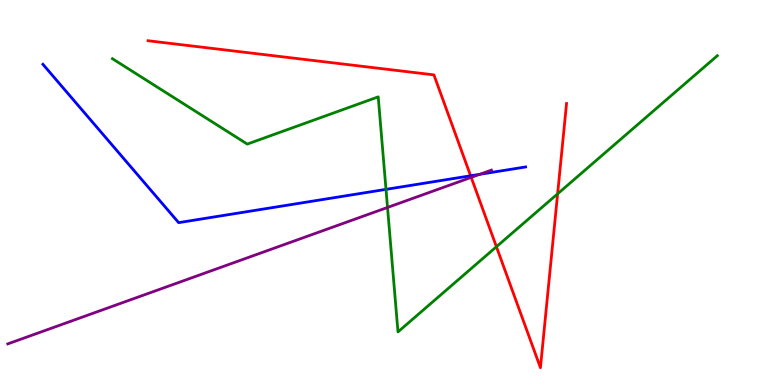[{'lines': ['blue', 'red'], 'intersections': [{'x': 6.07, 'y': 5.43}]}, {'lines': ['green', 'red'], 'intersections': [{'x': 6.41, 'y': 3.59}, {'x': 7.2, 'y': 4.97}]}, {'lines': ['purple', 'red'], 'intersections': [{'x': 6.08, 'y': 5.39}]}, {'lines': ['blue', 'green'], 'intersections': [{'x': 4.98, 'y': 5.08}]}, {'lines': ['blue', 'purple'], 'intersections': [{'x': 6.19, 'y': 5.47}]}, {'lines': ['green', 'purple'], 'intersections': [{'x': 5.0, 'y': 4.61}]}]